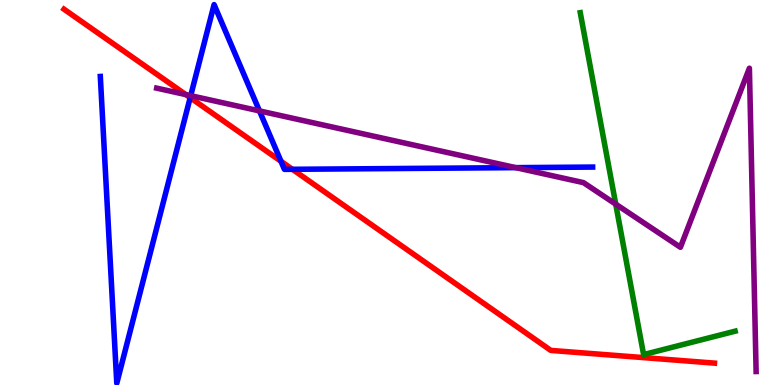[{'lines': ['blue', 'red'], 'intersections': [{'x': 2.45, 'y': 7.46}, {'x': 3.63, 'y': 5.81}, {'x': 3.77, 'y': 5.6}]}, {'lines': ['green', 'red'], 'intersections': []}, {'lines': ['purple', 'red'], 'intersections': [{'x': 2.4, 'y': 7.54}]}, {'lines': ['blue', 'green'], 'intersections': []}, {'lines': ['blue', 'purple'], 'intersections': [{'x': 2.46, 'y': 7.51}, {'x': 3.35, 'y': 7.12}, {'x': 6.66, 'y': 5.65}]}, {'lines': ['green', 'purple'], 'intersections': [{'x': 7.94, 'y': 4.7}]}]